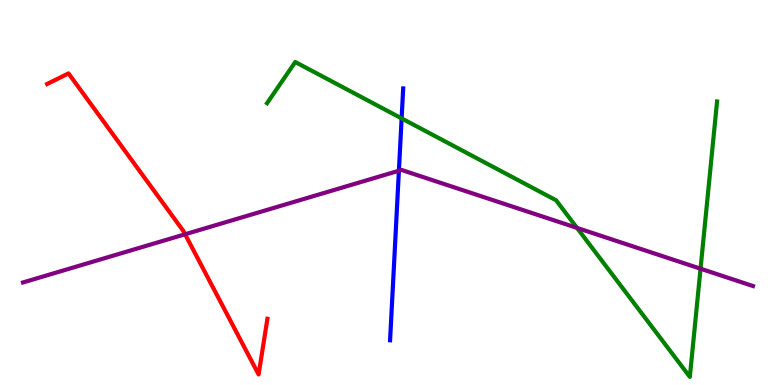[{'lines': ['blue', 'red'], 'intersections': []}, {'lines': ['green', 'red'], 'intersections': []}, {'lines': ['purple', 'red'], 'intersections': [{'x': 2.39, 'y': 3.92}]}, {'lines': ['blue', 'green'], 'intersections': [{'x': 5.18, 'y': 6.92}]}, {'lines': ['blue', 'purple'], 'intersections': [{'x': 5.15, 'y': 5.57}]}, {'lines': ['green', 'purple'], 'intersections': [{'x': 7.45, 'y': 4.08}, {'x': 9.04, 'y': 3.02}]}]